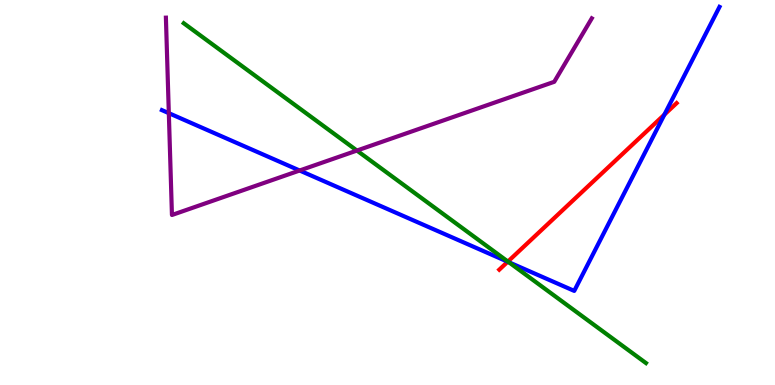[{'lines': ['blue', 'red'], 'intersections': [{'x': 6.55, 'y': 3.2}, {'x': 8.57, 'y': 7.02}]}, {'lines': ['green', 'red'], 'intersections': [{'x': 6.55, 'y': 3.21}]}, {'lines': ['purple', 'red'], 'intersections': []}, {'lines': ['blue', 'green'], 'intersections': [{'x': 6.56, 'y': 3.19}]}, {'lines': ['blue', 'purple'], 'intersections': [{'x': 2.18, 'y': 7.06}, {'x': 3.87, 'y': 5.57}]}, {'lines': ['green', 'purple'], 'intersections': [{'x': 4.61, 'y': 6.09}]}]